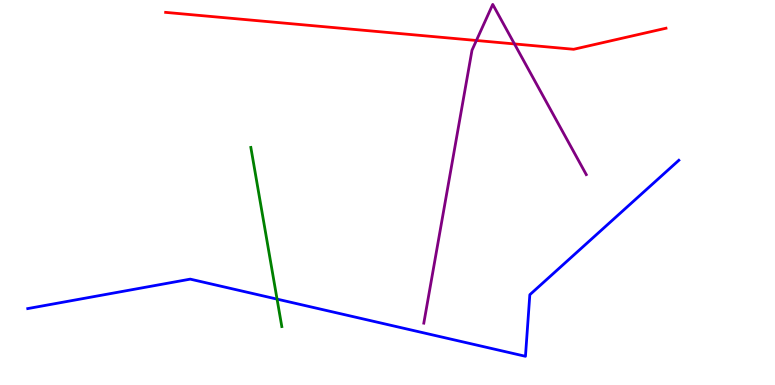[{'lines': ['blue', 'red'], 'intersections': []}, {'lines': ['green', 'red'], 'intersections': []}, {'lines': ['purple', 'red'], 'intersections': [{'x': 6.15, 'y': 8.95}, {'x': 6.64, 'y': 8.86}]}, {'lines': ['blue', 'green'], 'intersections': [{'x': 3.58, 'y': 2.23}]}, {'lines': ['blue', 'purple'], 'intersections': []}, {'lines': ['green', 'purple'], 'intersections': []}]